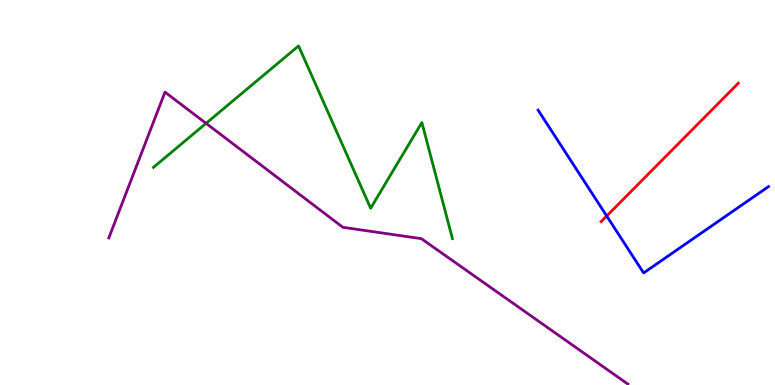[{'lines': ['blue', 'red'], 'intersections': [{'x': 7.83, 'y': 4.39}]}, {'lines': ['green', 'red'], 'intersections': []}, {'lines': ['purple', 'red'], 'intersections': []}, {'lines': ['blue', 'green'], 'intersections': []}, {'lines': ['blue', 'purple'], 'intersections': []}, {'lines': ['green', 'purple'], 'intersections': [{'x': 2.66, 'y': 6.8}]}]